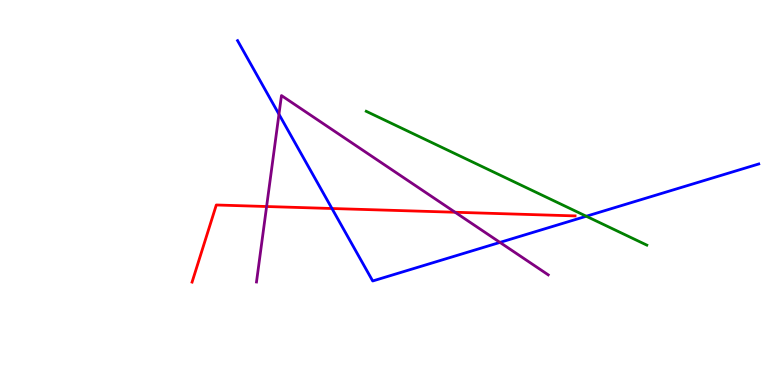[{'lines': ['blue', 'red'], 'intersections': [{'x': 4.28, 'y': 4.58}]}, {'lines': ['green', 'red'], 'intersections': []}, {'lines': ['purple', 'red'], 'intersections': [{'x': 3.44, 'y': 4.64}, {'x': 5.87, 'y': 4.49}]}, {'lines': ['blue', 'green'], 'intersections': [{'x': 7.56, 'y': 4.38}]}, {'lines': ['blue', 'purple'], 'intersections': [{'x': 3.6, 'y': 7.03}, {'x': 6.45, 'y': 3.7}]}, {'lines': ['green', 'purple'], 'intersections': []}]